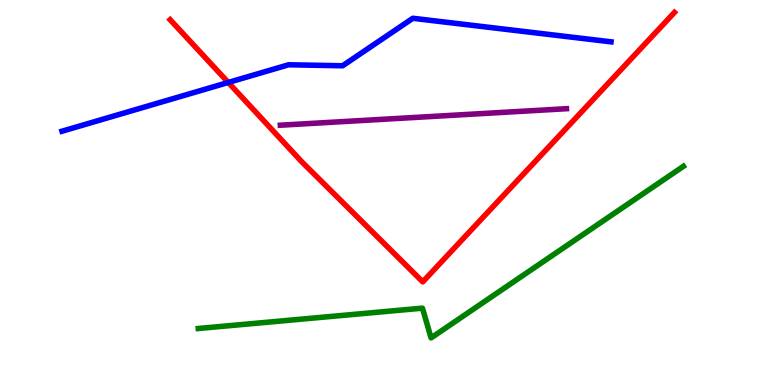[{'lines': ['blue', 'red'], 'intersections': [{'x': 2.95, 'y': 7.86}]}, {'lines': ['green', 'red'], 'intersections': []}, {'lines': ['purple', 'red'], 'intersections': []}, {'lines': ['blue', 'green'], 'intersections': []}, {'lines': ['blue', 'purple'], 'intersections': []}, {'lines': ['green', 'purple'], 'intersections': []}]